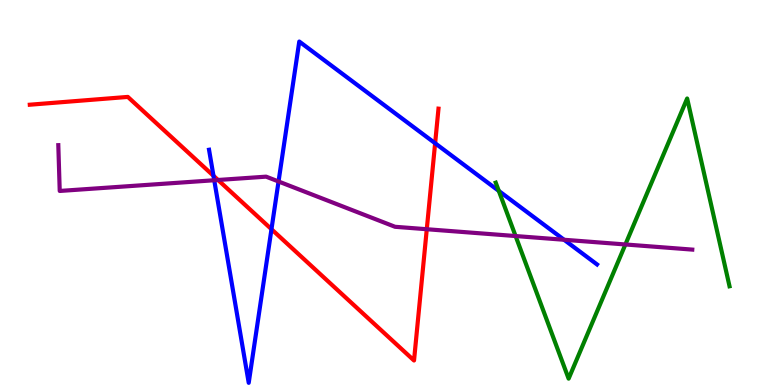[{'lines': ['blue', 'red'], 'intersections': [{'x': 2.75, 'y': 5.43}, {'x': 3.5, 'y': 4.05}, {'x': 5.61, 'y': 6.28}]}, {'lines': ['green', 'red'], 'intersections': []}, {'lines': ['purple', 'red'], 'intersections': [{'x': 2.81, 'y': 5.33}, {'x': 5.51, 'y': 4.05}]}, {'lines': ['blue', 'green'], 'intersections': [{'x': 6.44, 'y': 5.04}]}, {'lines': ['blue', 'purple'], 'intersections': [{'x': 2.76, 'y': 5.32}, {'x': 3.59, 'y': 5.29}, {'x': 7.28, 'y': 3.77}]}, {'lines': ['green', 'purple'], 'intersections': [{'x': 6.65, 'y': 3.87}, {'x': 8.07, 'y': 3.65}]}]